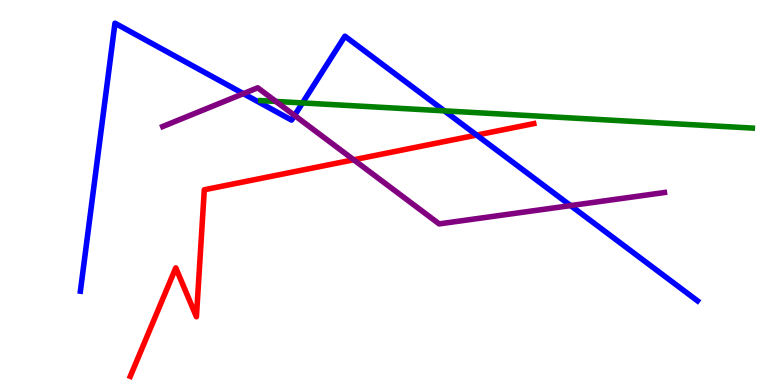[{'lines': ['blue', 'red'], 'intersections': [{'x': 6.15, 'y': 6.49}]}, {'lines': ['green', 'red'], 'intersections': []}, {'lines': ['purple', 'red'], 'intersections': [{'x': 4.56, 'y': 5.85}]}, {'lines': ['blue', 'green'], 'intersections': [{'x': 3.9, 'y': 7.33}, {'x': 5.73, 'y': 7.12}]}, {'lines': ['blue', 'purple'], 'intersections': [{'x': 3.14, 'y': 7.57}, {'x': 3.8, 'y': 7.0}, {'x': 7.36, 'y': 4.66}]}, {'lines': ['green', 'purple'], 'intersections': [{'x': 3.56, 'y': 7.37}]}]